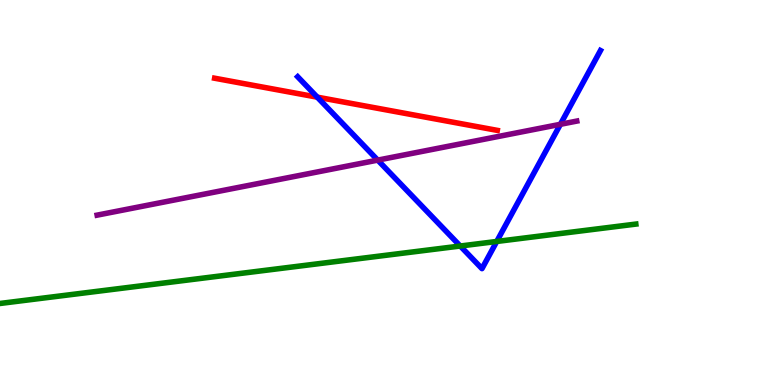[{'lines': ['blue', 'red'], 'intersections': [{'x': 4.09, 'y': 7.48}]}, {'lines': ['green', 'red'], 'intersections': []}, {'lines': ['purple', 'red'], 'intersections': []}, {'lines': ['blue', 'green'], 'intersections': [{'x': 5.94, 'y': 3.61}, {'x': 6.41, 'y': 3.73}]}, {'lines': ['blue', 'purple'], 'intersections': [{'x': 4.87, 'y': 5.84}, {'x': 7.23, 'y': 6.77}]}, {'lines': ['green', 'purple'], 'intersections': []}]